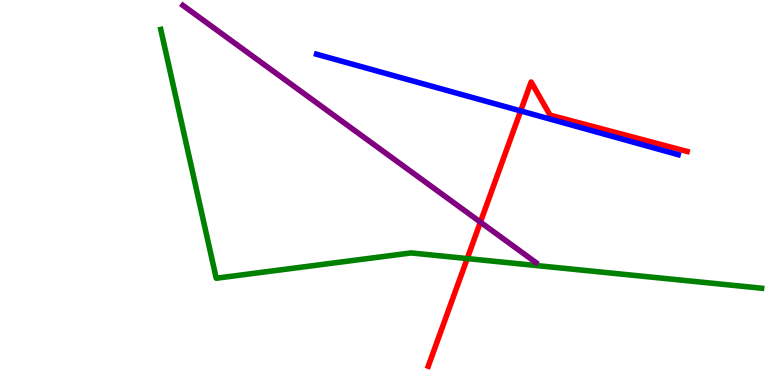[{'lines': ['blue', 'red'], 'intersections': [{'x': 6.72, 'y': 7.12}]}, {'lines': ['green', 'red'], 'intersections': [{'x': 6.03, 'y': 3.28}]}, {'lines': ['purple', 'red'], 'intersections': [{'x': 6.2, 'y': 4.23}]}, {'lines': ['blue', 'green'], 'intersections': []}, {'lines': ['blue', 'purple'], 'intersections': []}, {'lines': ['green', 'purple'], 'intersections': []}]